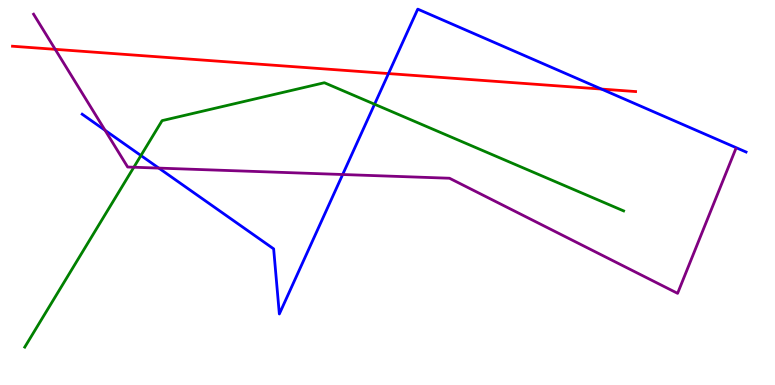[{'lines': ['blue', 'red'], 'intersections': [{'x': 5.01, 'y': 8.09}, {'x': 7.76, 'y': 7.69}]}, {'lines': ['green', 'red'], 'intersections': []}, {'lines': ['purple', 'red'], 'intersections': [{'x': 0.712, 'y': 8.72}]}, {'lines': ['blue', 'green'], 'intersections': [{'x': 1.82, 'y': 5.96}, {'x': 4.83, 'y': 7.29}]}, {'lines': ['blue', 'purple'], 'intersections': [{'x': 1.36, 'y': 6.62}, {'x': 2.05, 'y': 5.63}, {'x': 4.42, 'y': 5.47}]}, {'lines': ['green', 'purple'], 'intersections': [{'x': 1.73, 'y': 5.66}]}]